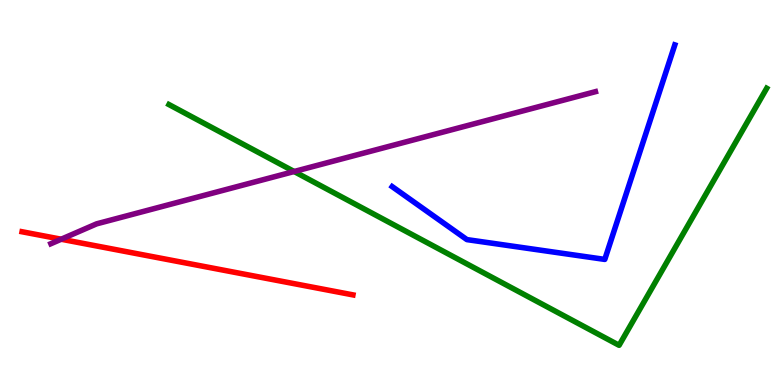[{'lines': ['blue', 'red'], 'intersections': []}, {'lines': ['green', 'red'], 'intersections': []}, {'lines': ['purple', 'red'], 'intersections': [{'x': 0.79, 'y': 3.79}]}, {'lines': ['blue', 'green'], 'intersections': []}, {'lines': ['blue', 'purple'], 'intersections': []}, {'lines': ['green', 'purple'], 'intersections': [{'x': 3.8, 'y': 5.55}]}]